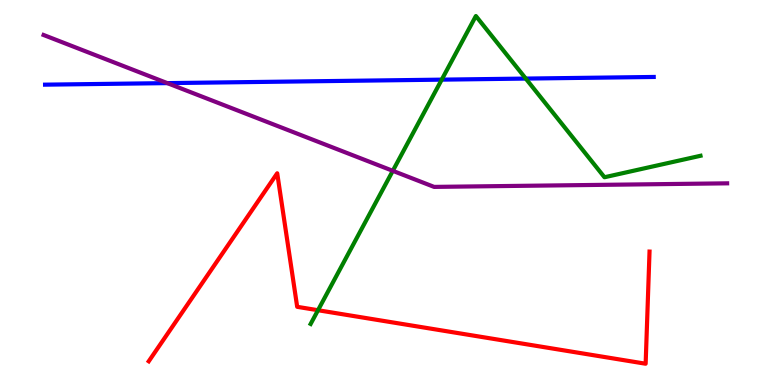[{'lines': ['blue', 'red'], 'intersections': []}, {'lines': ['green', 'red'], 'intersections': [{'x': 4.1, 'y': 1.94}]}, {'lines': ['purple', 'red'], 'intersections': []}, {'lines': ['blue', 'green'], 'intersections': [{'x': 5.7, 'y': 7.93}, {'x': 6.78, 'y': 7.96}]}, {'lines': ['blue', 'purple'], 'intersections': [{'x': 2.16, 'y': 7.84}]}, {'lines': ['green', 'purple'], 'intersections': [{'x': 5.07, 'y': 5.56}]}]